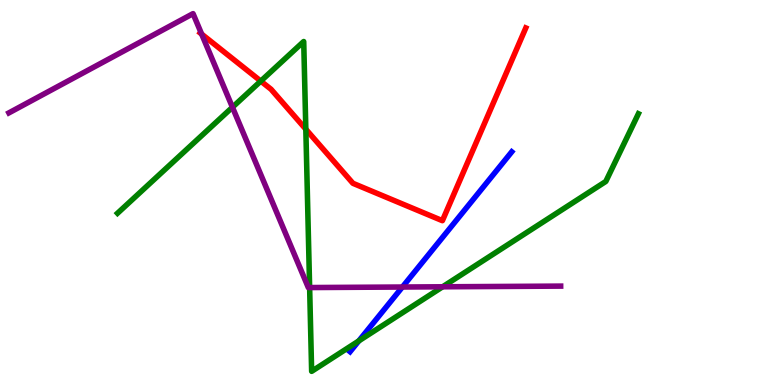[{'lines': ['blue', 'red'], 'intersections': []}, {'lines': ['green', 'red'], 'intersections': [{'x': 3.36, 'y': 7.89}, {'x': 3.95, 'y': 6.64}]}, {'lines': ['purple', 'red'], 'intersections': [{'x': 2.6, 'y': 9.11}]}, {'lines': ['blue', 'green'], 'intersections': [{'x': 4.63, 'y': 1.15}]}, {'lines': ['blue', 'purple'], 'intersections': [{'x': 5.19, 'y': 2.54}]}, {'lines': ['green', 'purple'], 'intersections': [{'x': 3.0, 'y': 7.21}, {'x': 4.0, 'y': 2.53}, {'x': 5.71, 'y': 2.55}]}]